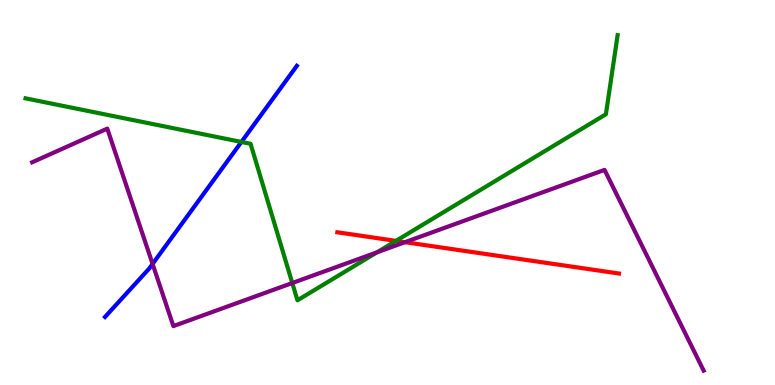[{'lines': ['blue', 'red'], 'intersections': []}, {'lines': ['green', 'red'], 'intersections': [{'x': 5.11, 'y': 3.74}]}, {'lines': ['purple', 'red'], 'intersections': [{'x': 5.23, 'y': 3.71}]}, {'lines': ['blue', 'green'], 'intersections': [{'x': 3.11, 'y': 6.31}]}, {'lines': ['blue', 'purple'], 'intersections': [{'x': 1.97, 'y': 3.14}]}, {'lines': ['green', 'purple'], 'intersections': [{'x': 3.77, 'y': 2.65}, {'x': 4.86, 'y': 3.45}]}]